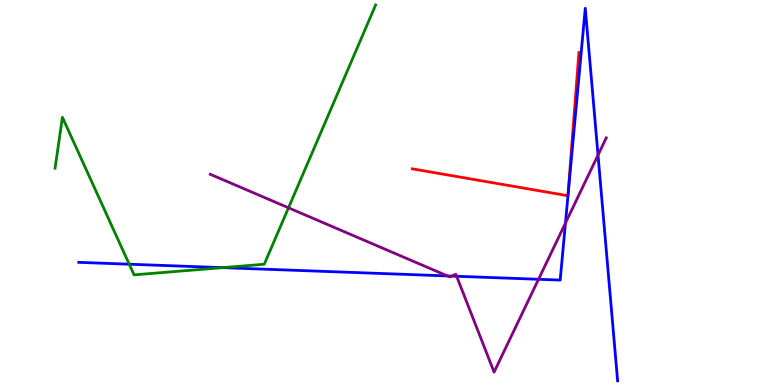[{'lines': ['blue', 'red'], 'intersections': []}, {'lines': ['green', 'red'], 'intersections': []}, {'lines': ['purple', 'red'], 'intersections': []}, {'lines': ['blue', 'green'], 'intersections': [{'x': 1.67, 'y': 3.14}, {'x': 2.87, 'y': 3.05}]}, {'lines': ['blue', 'purple'], 'intersections': [{'x': 5.77, 'y': 2.83}, {'x': 5.83, 'y': 2.83}, {'x': 5.89, 'y': 2.82}, {'x': 6.95, 'y': 2.75}, {'x': 7.3, 'y': 4.21}, {'x': 7.72, 'y': 5.97}]}, {'lines': ['green', 'purple'], 'intersections': [{'x': 3.72, 'y': 4.6}]}]